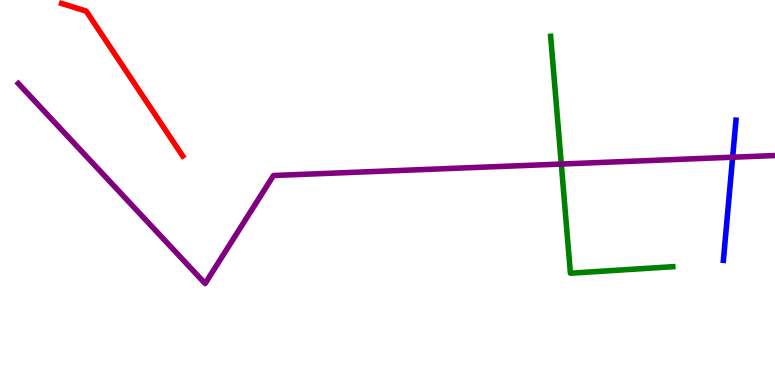[{'lines': ['blue', 'red'], 'intersections': []}, {'lines': ['green', 'red'], 'intersections': []}, {'lines': ['purple', 'red'], 'intersections': []}, {'lines': ['blue', 'green'], 'intersections': []}, {'lines': ['blue', 'purple'], 'intersections': [{'x': 9.45, 'y': 5.92}]}, {'lines': ['green', 'purple'], 'intersections': [{'x': 7.24, 'y': 5.74}]}]